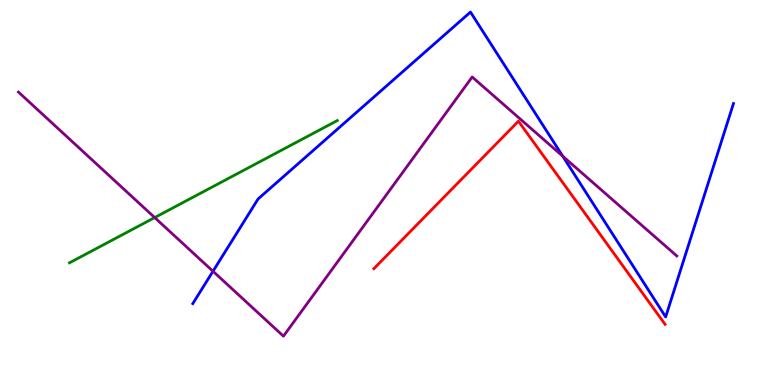[{'lines': ['blue', 'red'], 'intersections': []}, {'lines': ['green', 'red'], 'intersections': []}, {'lines': ['purple', 'red'], 'intersections': []}, {'lines': ['blue', 'green'], 'intersections': []}, {'lines': ['blue', 'purple'], 'intersections': [{'x': 2.75, 'y': 2.95}, {'x': 7.26, 'y': 5.94}]}, {'lines': ['green', 'purple'], 'intersections': [{'x': 2.0, 'y': 4.35}]}]